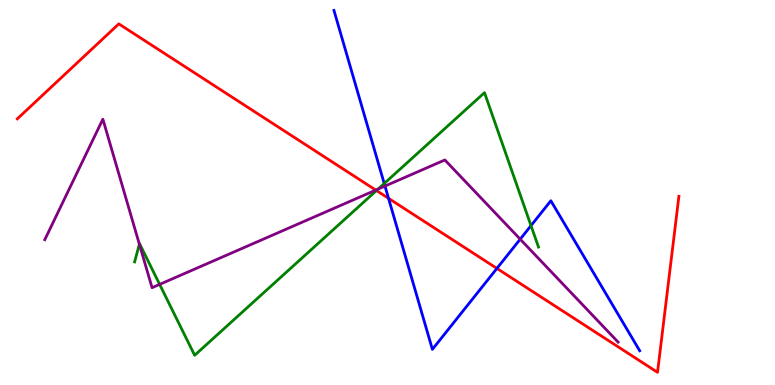[{'lines': ['blue', 'red'], 'intersections': [{'x': 5.01, 'y': 4.85}, {'x': 6.41, 'y': 3.03}]}, {'lines': ['green', 'red'], 'intersections': [{'x': 4.86, 'y': 5.05}]}, {'lines': ['purple', 'red'], 'intersections': [{'x': 4.85, 'y': 5.06}]}, {'lines': ['blue', 'green'], 'intersections': [{'x': 4.96, 'y': 5.23}, {'x': 6.85, 'y': 4.14}]}, {'lines': ['blue', 'purple'], 'intersections': [{'x': 4.97, 'y': 5.17}, {'x': 6.71, 'y': 3.79}]}, {'lines': ['green', 'purple'], 'intersections': [{'x': 1.8, 'y': 3.66}, {'x': 2.06, 'y': 2.61}, {'x': 4.88, 'y': 5.09}]}]